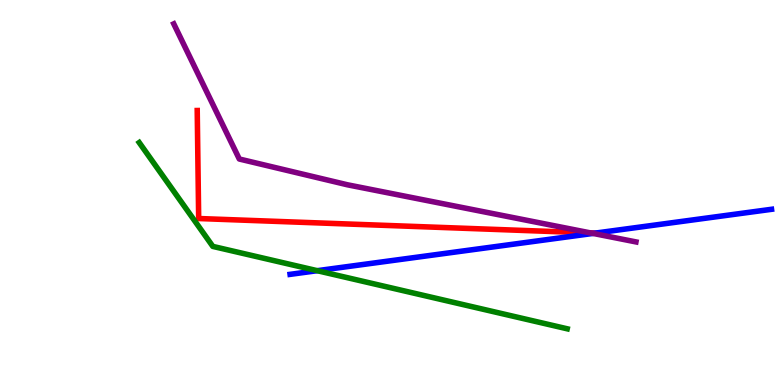[{'lines': ['blue', 'red'], 'intersections': [{'x': 7.68, 'y': 3.95}]}, {'lines': ['green', 'red'], 'intersections': []}, {'lines': ['purple', 'red'], 'intersections': [{'x': 7.62, 'y': 3.95}]}, {'lines': ['blue', 'green'], 'intersections': [{'x': 4.09, 'y': 2.97}]}, {'lines': ['blue', 'purple'], 'intersections': [{'x': 7.65, 'y': 3.94}]}, {'lines': ['green', 'purple'], 'intersections': []}]